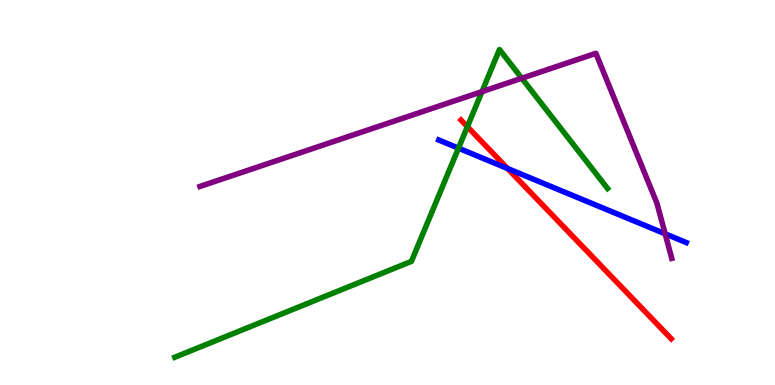[{'lines': ['blue', 'red'], 'intersections': [{'x': 6.55, 'y': 5.62}]}, {'lines': ['green', 'red'], 'intersections': [{'x': 6.03, 'y': 6.71}]}, {'lines': ['purple', 'red'], 'intersections': []}, {'lines': ['blue', 'green'], 'intersections': [{'x': 5.92, 'y': 6.15}]}, {'lines': ['blue', 'purple'], 'intersections': [{'x': 8.58, 'y': 3.93}]}, {'lines': ['green', 'purple'], 'intersections': [{'x': 6.22, 'y': 7.62}, {'x': 6.73, 'y': 7.97}]}]